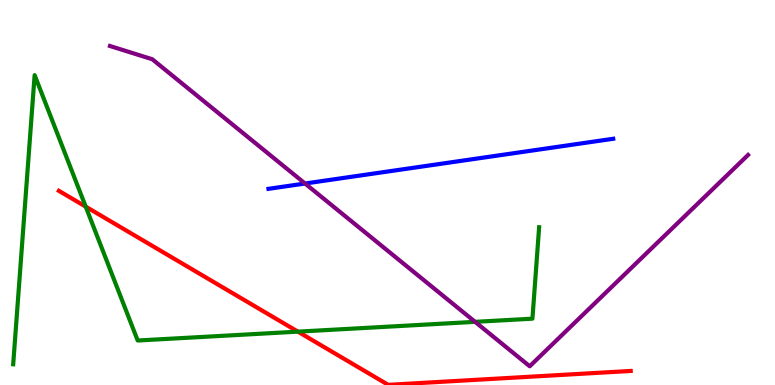[{'lines': ['blue', 'red'], 'intersections': []}, {'lines': ['green', 'red'], 'intersections': [{'x': 1.11, 'y': 4.63}, {'x': 3.84, 'y': 1.39}]}, {'lines': ['purple', 'red'], 'intersections': []}, {'lines': ['blue', 'green'], 'intersections': []}, {'lines': ['blue', 'purple'], 'intersections': [{'x': 3.94, 'y': 5.23}]}, {'lines': ['green', 'purple'], 'intersections': [{'x': 6.13, 'y': 1.64}]}]